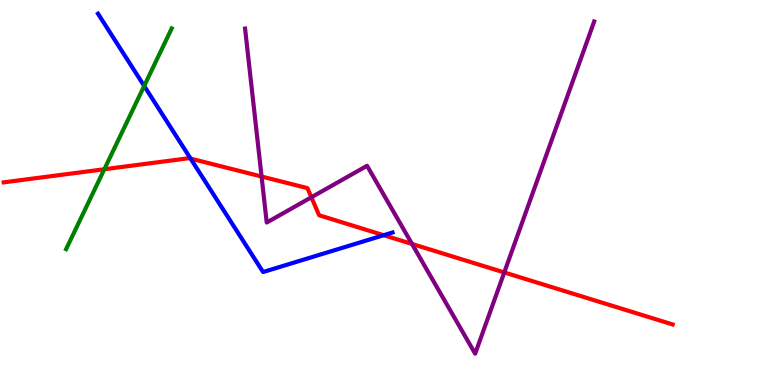[{'lines': ['blue', 'red'], 'intersections': [{'x': 2.46, 'y': 5.88}, {'x': 4.95, 'y': 3.89}]}, {'lines': ['green', 'red'], 'intersections': [{'x': 1.35, 'y': 5.6}]}, {'lines': ['purple', 'red'], 'intersections': [{'x': 3.38, 'y': 5.41}, {'x': 4.02, 'y': 4.88}, {'x': 5.32, 'y': 3.66}, {'x': 6.51, 'y': 2.92}]}, {'lines': ['blue', 'green'], 'intersections': [{'x': 1.86, 'y': 7.77}]}, {'lines': ['blue', 'purple'], 'intersections': []}, {'lines': ['green', 'purple'], 'intersections': []}]